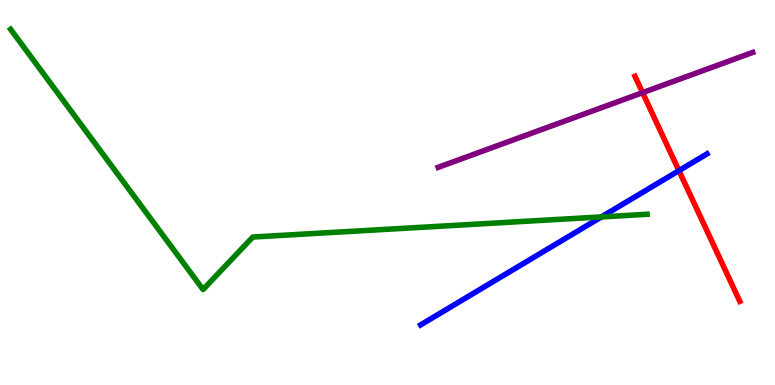[{'lines': ['blue', 'red'], 'intersections': [{'x': 8.76, 'y': 5.57}]}, {'lines': ['green', 'red'], 'intersections': []}, {'lines': ['purple', 'red'], 'intersections': [{'x': 8.29, 'y': 7.59}]}, {'lines': ['blue', 'green'], 'intersections': [{'x': 7.76, 'y': 4.37}]}, {'lines': ['blue', 'purple'], 'intersections': []}, {'lines': ['green', 'purple'], 'intersections': []}]